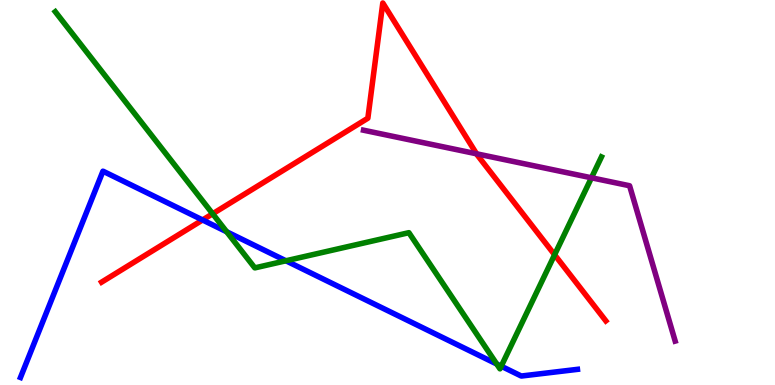[{'lines': ['blue', 'red'], 'intersections': [{'x': 2.61, 'y': 4.29}]}, {'lines': ['green', 'red'], 'intersections': [{'x': 2.74, 'y': 4.45}, {'x': 7.16, 'y': 3.38}]}, {'lines': ['purple', 'red'], 'intersections': [{'x': 6.15, 'y': 6.01}]}, {'lines': ['blue', 'green'], 'intersections': [{'x': 2.92, 'y': 3.98}, {'x': 3.69, 'y': 3.23}, {'x': 6.41, 'y': 0.545}, {'x': 6.47, 'y': 0.488}]}, {'lines': ['blue', 'purple'], 'intersections': []}, {'lines': ['green', 'purple'], 'intersections': [{'x': 7.63, 'y': 5.38}]}]